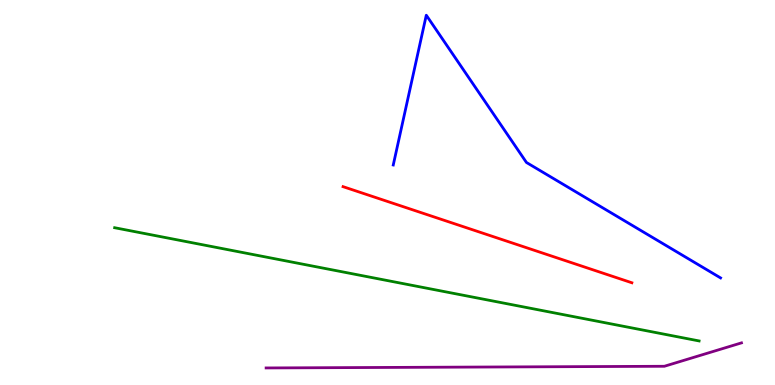[{'lines': ['blue', 'red'], 'intersections': []}, {'lines': ['green', 'red'], 'intersections': []}, {'lines': ['purple', 'red'], 'intersections': []}, {'lines': ['blue', 'green'], 'intersections': []}, {'lines': ['blue', 'purple'], 'intersections': []}, {'lines': ['green', 'purple'], 'intersections': []}]